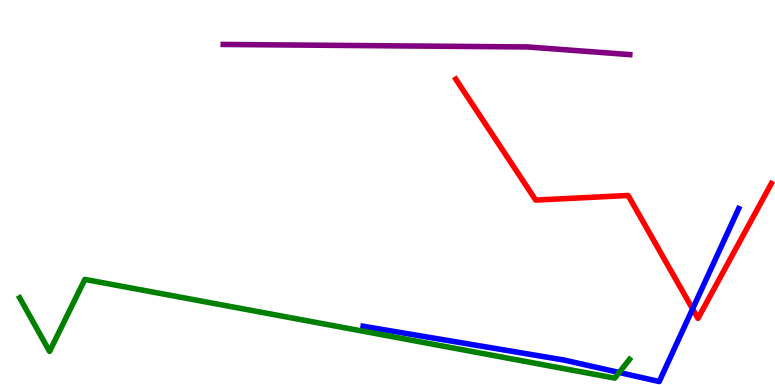[{'lines': ['blue', 'red'], 'intersections': [{'x': 8.94, 'y': 1.98}]}, {'lines': ['green', 'red'], 'intersections': []}, {'lines': ['purple', 'red'], 'intersections': []}, {'lines': ['blue', 'green'], 'intersections': [{'x': 7.99, 'y': 0.325}]}, {'lines': ['blue', 'purple'], 'intersections': []}, {'lines': ['green', 'purple'], 'intersections': []}]